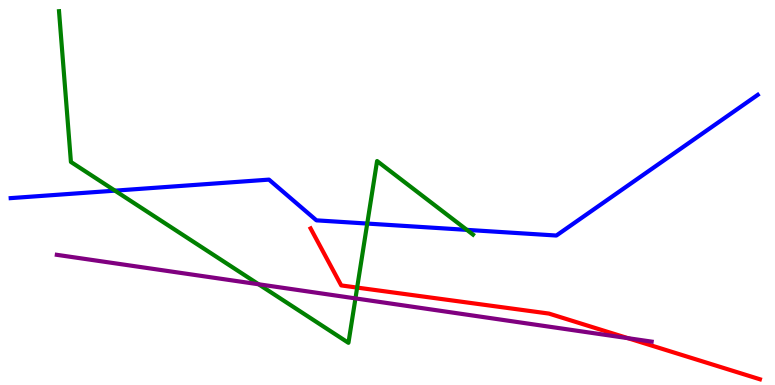[{'lines': ['blue', 'red'], 'intersections': []}, {'lines': ['green', 'red'], 'intersections': [{'x': 4.61, 'y': 2.53}]}, {'lines': ['purple', 'red'], 'intersections': [{'x': 8.1, 'y': 1.22}]}, {'lines': ['blue', 'green'], 'intersections': [{'x': 1.48, 'y': 5.05}, {'x': 4.74, 'y': 4.19}, {'x': 6.02, 'y': 4.03}]}, {'lines': ['blue', 'purple'], 'intersections': []}, {'lines': ['green', 'purple'], 'intersections': [{'x': 3.34, 'y': 2.62}, {'x': 4.59, 'y': 2.25}]}]